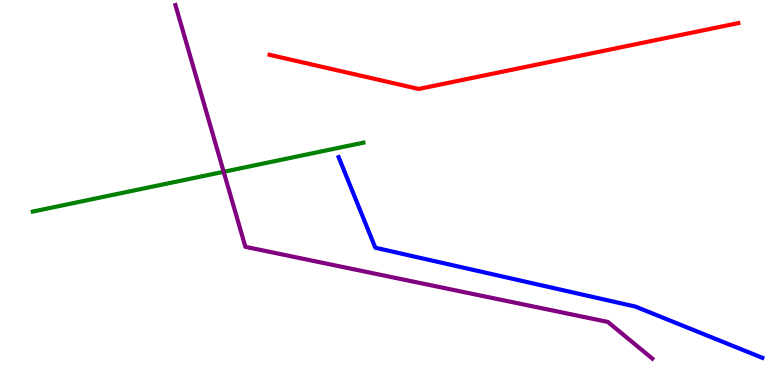[{'lines': ['blue', 'red'], 'intersections': []}, {'lines': ['green', 'red'], 'intersections': []}, {'lines': ['purple', 'red'], 'intersections': []}, {'lines': ['blue', 'green'], 'intersections': []}, {'lines': ['blue', 'purple'], 'intersections': []}, {'lines': ['green', 'purple'], 'intersections': [{'x': 2.89, 'y': 5.54}]}]